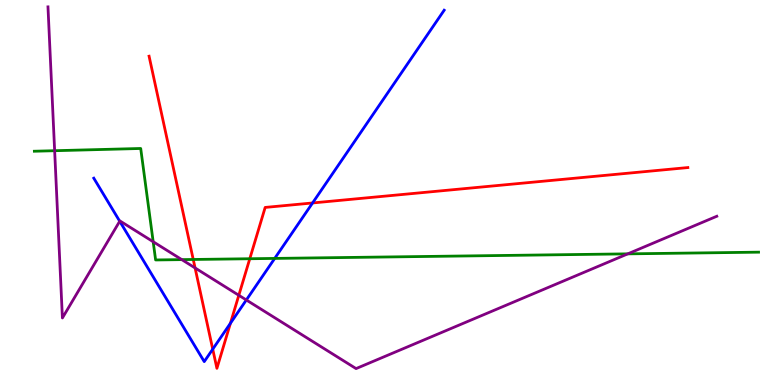[{'lines': ['blue', 'red'], 'intersections': [{'x': 2.75, 'y': 0.931}, {'x': 2.97, 'y': 1.6}, {'x': 4.03, 'y': 4.73}]}, {'lines': ['green', 'red'], 'intersections': [{'x': 2.49, 'y': 3.26}, {'x': 3.22, 'y': 3.28}]}, {'lines': ['purple', 'red'], 'intersections': [{'x': 2.52, 'y': 3.04}, {'x': 3.08, 'y': 2.33}]}, {'lines': ['blue', 'green'], 'intersections': [{'x': 3.54, 'y': 3.29}]}, {'lines': ['blue', 'purple'], 'intersections': [{'x': 1.54, 'y': 4.25}, {'x': 3.18, 'y': 2.21}]}, {'lines': ['green', 'purple'], 'intersections': [{'x': 0.705, 'y': 6.09}, {'x': 1.98, 'y': 3.72}, {'x': 2.35, 'y': 3.26}, {'x': 8.1, 'y': 3.41}]}]